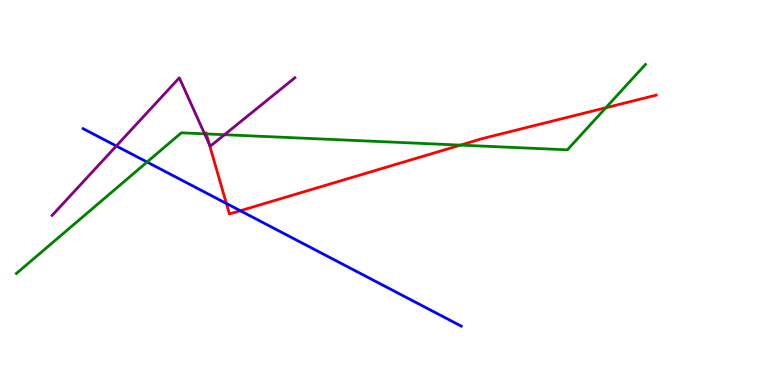[{'lines': ['blue', 'red'], 'intersections': [{'x': 2.92, 'y': 4.72}, {'x': 3.1, 'y': 4.53}]}, {'lines': ['green', 'red'], 'intersections': [{'x': 2.66, 'y': 6.52}, {'x': 5.94, 'y': 6.23}, {'x': 7.82, 'y': 7.2}]}, {'lines': ['purple', 'red'], 'intersections': [{'x': 2.7, 'y': 6.26}]}, {'lines': ['blue', 'green'], 'intersections': [{'x': 1.9, 'y': 5.79}]}, {'lines': ['blue', 'purple'], 'intersections': [{'x': 1.5, 'y': 6.21}]}, {'lines': ['green', 'purple'], 'intersections': [{'x': 2.64, 'y': 6.52}, {'x': 2.9, 'y': 6.5}]}]